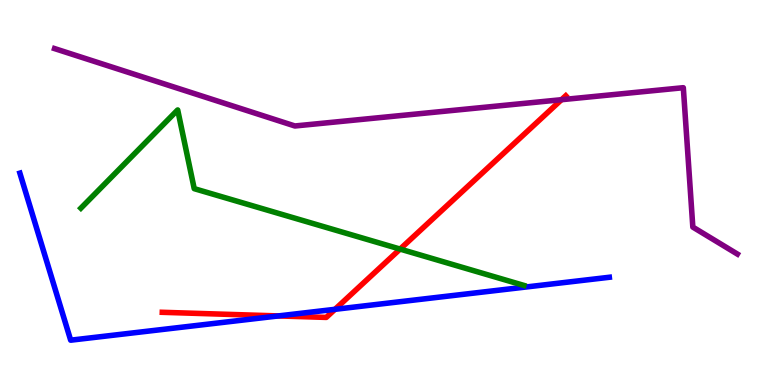[{'lines': ['blue', 'red'], 'intersections': [{'x': 3.59, 'y': 1.79}, {'x': 4.32, 'y': 1.97}]}, {'lines': ['green', 'red'], 'intersections': [{'x': 5.16, 'y': 3.53}]}, {'lines': ['purple', 'red'], 'intersections': [{'x': 7.24, 'y': 7.41}]}, {'lines': ['blue', 'green'], 'intersections': []}, {'lines': ['blue', 'purple'], 'intersections': []}, {'lines': ['green', 'purple'], 'intersections': []}]